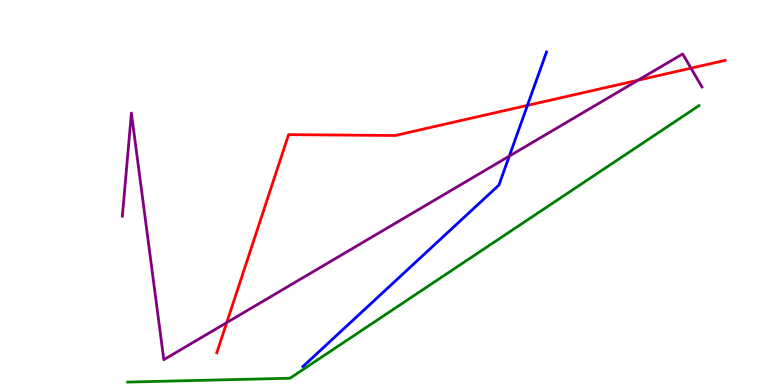[{'lines': ['blue', 'red'], 'intersections': [{'x': 6.81, 'y': 7.26}]}, {'lines': ['green', 'red'], 'intersections': []}, {'lines': ['purple', 'red'], 'intersections': [{'x': 2.93, 'y': 1.62}, {'x': 8.23, 'y': 7.92}, {'x': 8.92, 'y': 8.23}]}, {'lines': ['blue', 'green'], 'intersections': []}, {'lines': ['blue', 'purple'], 'intersections': [{'x': 6.57, 'y': 5.95}]}, {'lines': ['green', 'purple'], 'intersections': []}]